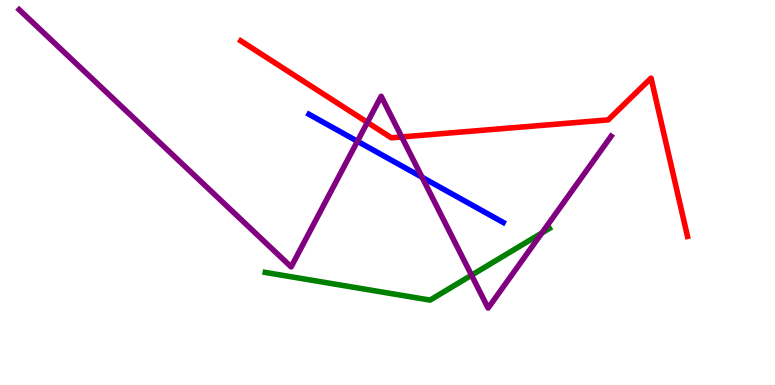[{'lines': ['blue', 'red'], 'intersections': []}, {'lines': ['green', 'red'], 'intersections': []}, {'lines': ['purple', 'red'], 'intersections': [{'x': 4.74, 'y': 6.82}, {'x': 5.18, 'y': 6.44}]}, {'lines': ['blue', 'green'], 'intersections': []}, {'lines': ['blue', 'purple'], 'intersections': [{'x': 4.61, 'y': 6.33}, {'x': 5.45, 'y': 5.4}]}, {'lines': ['green', 'purple'], 'intersections': [{'x': 6.08, 'y': 2.85}, {'x': 6.99, 'y': 3.95}]}]